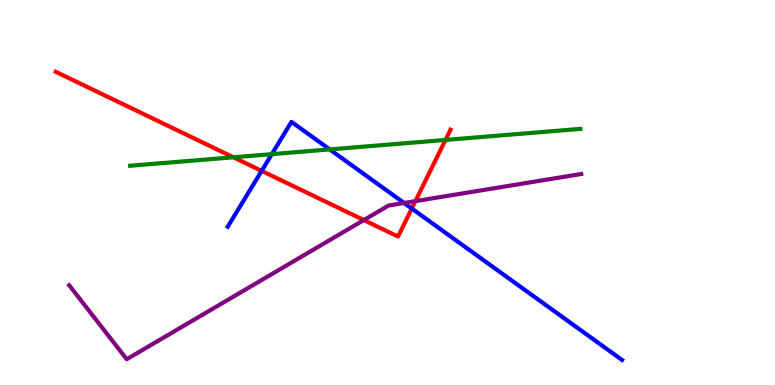[{'lines': ['blue', 'red'], 'intersections': [{'x': 3.38, 'y': 5.56}, {'x': 5.31, 'y': 4.58}]}, {'lines': ['green', 'red'], 'intersections': [{'x': 3.01, 'y': 5.91}, {'x': 5.75, 'y': 6.37}]}, {'lines': ['purple', 'red'], 'intersections': [{'x': 4.69, 'y': 4.28}, {'x': 5.36, 'y': 4.78}]}, {'lines': ['blue', 'green'], 'intersections': [{'x': 3.51, 'y': 6.0}, {'x': 4.25, 'y': 6.12}]}, {'lines': ['blue', 'purple'], 'intersections': [{'x': 5.21, 'y': 4.73}]}, {'lines': ['green', 'purple'], 'intersections': []}]